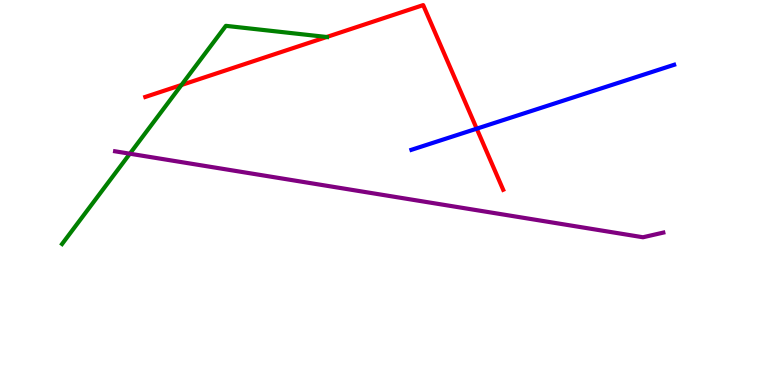[{'lines': ['blue', 'red'], 'intersections': [{'x': 6.15, 'y': 6.66}]}, {'lines': ['green', 'red'], 'intersections': [{'x': 2.34, 'y': 7.79}, {'x': 4.22, 'y': 9.04}]}, {'lines': ['purple', 'red'], 'intersections': []}, {'lines': ['blue', 'green'], 'intersections': []}, {'lines': ['blue', 'purple'], 'intersections': []}, {'lines': ['green', 'purple'], 'intersections': [{'x': 1.68, 'y': 6.01}]}]